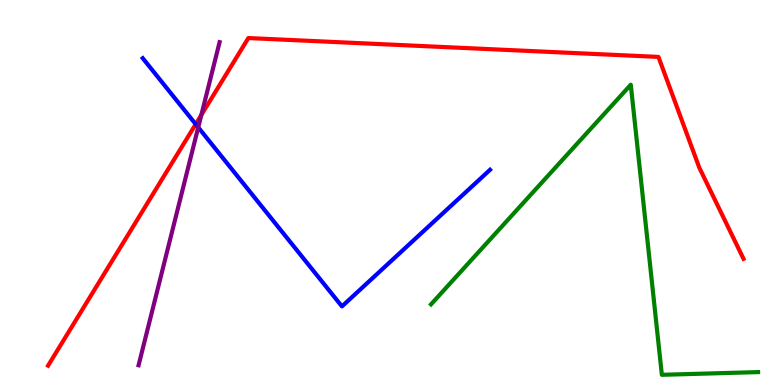[{'lines': ['blue', 'red'], 'intersections': [{'x': 2.53, 'y': 6.77}]}, {'lines': ['green', 'red'], 'intersections': []}, {'lines': ['purple', 'red'], 'intersections': [{'x': 2.6, 'y': 7.01}]}, {'lines': ['blue', 'green'], 'intersections': []}, {'lines': ['blue', 'purple'], 'intersections': [{'x': 2.56, 'y': 6.69}]}, {'lines': ['green', 'purple'], 'intersections': []}]